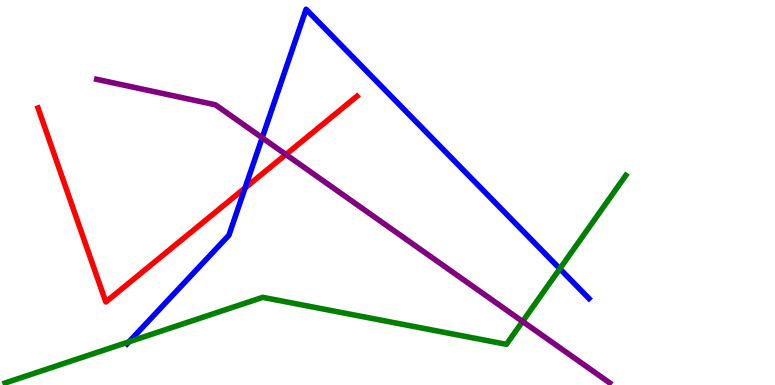[{'lines': ['blue', 'red'], 'intersections': [{'x': 3.16, 'y': 5.12}]}, {'lines': ['green', 'red'], 'intersections': []}, {'lines': ['purple', 'red'], 'intersections': [{'x': 3.69, 'y': 5.99}]}, {'lines': ['blue', 'green'], 'intersections': [{'x': 1.66, 'y': 1.12}, {'x': 7.22, 'y': 3.02}]}, {'lines': ['blue', 'purple'], 'intersections': [{'x': 3.38, 'y': 6.42}]}, {'lines': ['green', 'purple'], 'intersections': [{'x': 6.74, 'y': 1.65}]}]